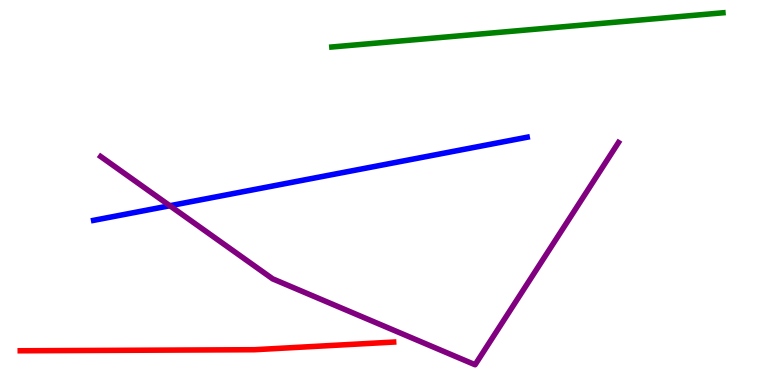[{'lines': ['blue', 'red'], 'intersections': []}, {'lines': ['green', 'red'], 'intersections': []}, {'lines': ['purple', 'red'], 'intersections': []}, {'lines': ['blue', 'green'], 'intersections': []}, {'lines': ['blue', 'purple'], 'intersections': [{'x': 2.19, 'y': 4.66}]}, {'lines': ['green', 'purple'], 'intersections': []}]